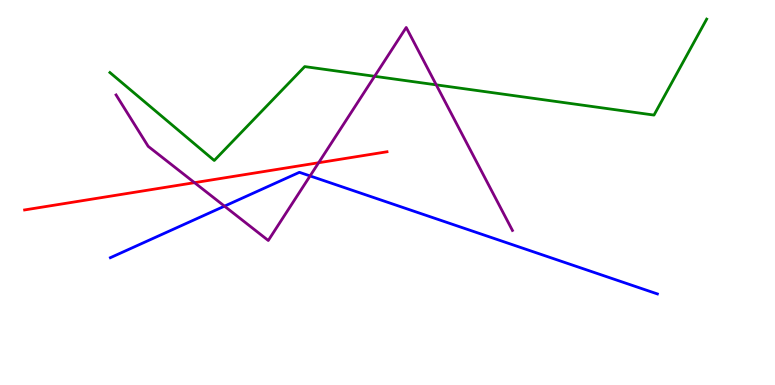[{'lines': ['blue', 'red'], 'intersections': []}, {'lines': ['green', 'red'], 'intersections': []}, {'lines': ['purple', 'red'], 'intersections': [{'x': 2.51, 'y': 5.26}, {'x': 4.11, 'y': 5.77}]}, {'lines': ['blue', 'green'], 'intersections': []}, {'lines': ['blue', 'purple'], 'intersections': [{'x': 2.9, 'y': 4.65}, {'x': 4.0, 'y': 5.43}]}, {'lines': ['green', 'purple'], 'intersections': [{'x': 4.83, 'y': 8.02}, {'x': 5.63, 'y': 7.8}]}]